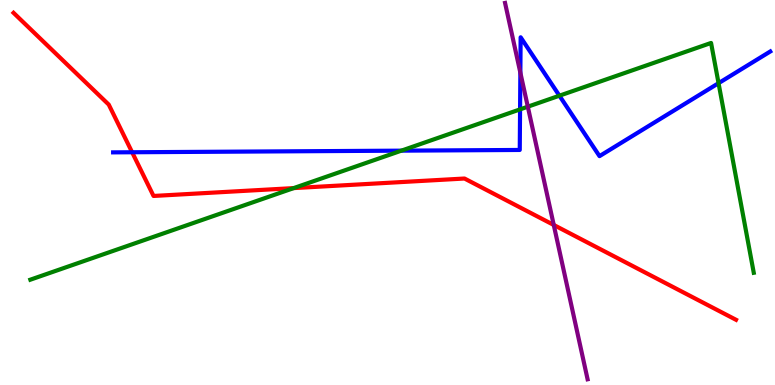[{'lines': ['blue', 'red'], 'intersections': [{'x': 1.7, 'y': 6.05}]}, {'lines': ['green', 'red'], 'intersections': [{'x': 3.79, 'y': 5.11}]}, {'lines': ['purple', 'red'], 'intersections': [{'x': 7.15, 'y': 4.16}]}, {'lines': ['blue', 'green'], 'intersections': [{'x': 5.18, 'y': 6.09}, {'x': 6.71, 'y': 7.16}, {'x': 7.22, 'y': 7.51}, {'x': 9.27, 'y': 7.84}]}, {'lines': ['blue', 'purple'], 'intersections': [{'x': 6.71, 'y': 8.11}]}, {'lines': ['green', 'purple'], 'intersections': [{'x': 6.81, 'y': 7.23}]}]